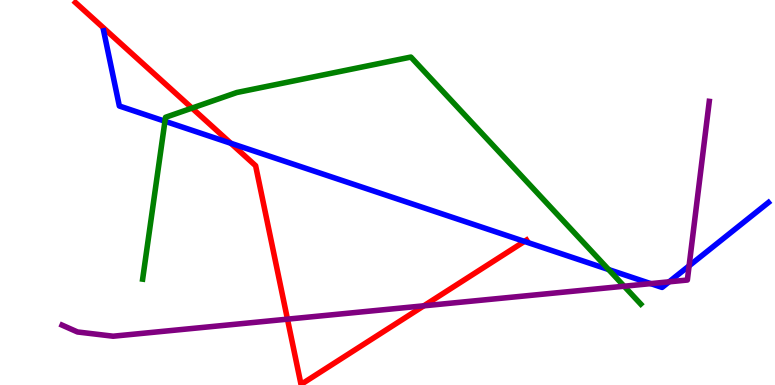[{'lines': ['blue', 'red'], 'intersections': [{'x': 2.98, 'y': 6.28}, {'x': 6.77, 'y': 3.73}]}, {'lines': ['green', 'red'], 'intersections': [{'x': 2.48, 'y': 7.19}]}, {'lines': ['purple', 'red'], 'intersections': [{'x': 3.71, 'y': 1.71}, {'x': 5.47, 'y': 2.06}]}, {'lines': ['blue', 'green'], 'intersections': [{'x': 2.13, 'y': 6.85}, {'x': 7.85, 'y': 3.0}]}, {'lines': ['blue', 'purple'], 'intersections': [{'x': 8.4, 'y': 2.63}, {'x': 8.63, 'y': 2.68}, {'x': 8.89, 'y': 3.09}]}, {'lines': ['green', 'purple'], 'intersections': [{'x': 8.05, 'y': 2.57}]}]